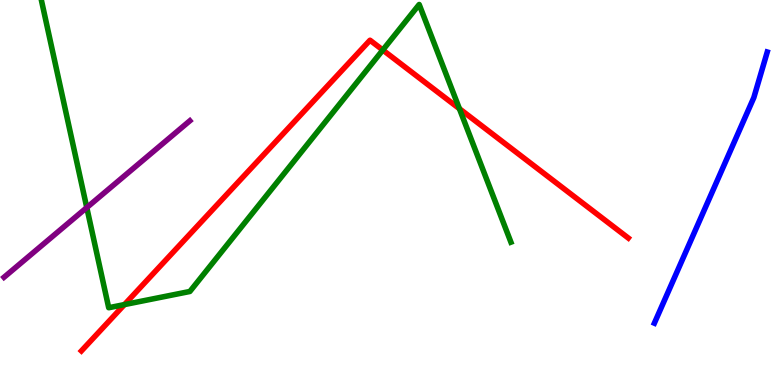[{'lines': ['blue', 'red'], 'intersections': []}, {'lines': ['green', 'red'], 'intersections': [{'x': 1.61, 'y': 2.09}, {'x': 4.94, 'y': 8.7}, {'x': 5.93, 'y': 7.18}]}, {'lines': ['purple', 'red'], 'intersections': []}, {'lines': ['blue', 'green'], 'intersections': []}, {'lines': ['blue', 'purple'], 'intersections': []}, {'lines': ['green', 'purple'], 'intersections': [{'x': 1.12, 'y': 4.61}]}]